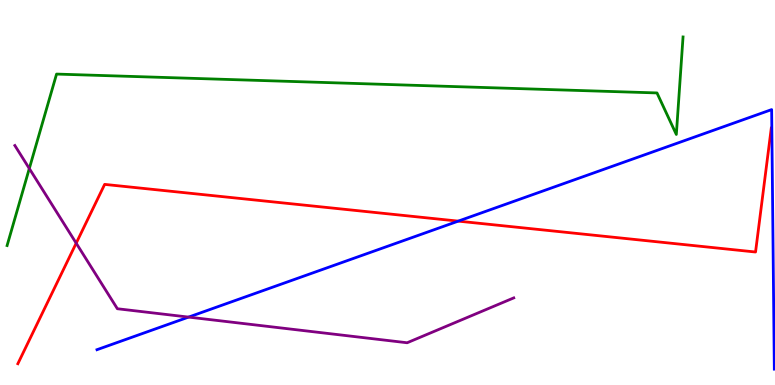[{'lines': ['blue', 'red'], 'intersections': [{'x': 5.91, 'y': 4.26}]}, {'lines': ['green', 'red'], 'intersections': []}, {'lines': ['purple', 'red'], 'intersections': [{'x': 0.983, 'y': 3.68}]}, {'lines': ['blue', 'green'], 'intersections': []}, {'lines': ['blue', 'purple'], 'intersections': [{'x': 2.43, 'y': 1.76}]}, {'lines': ['green', 'purple'], 'intersections': [{'x': 0.378, 'y': 5.62}]}]